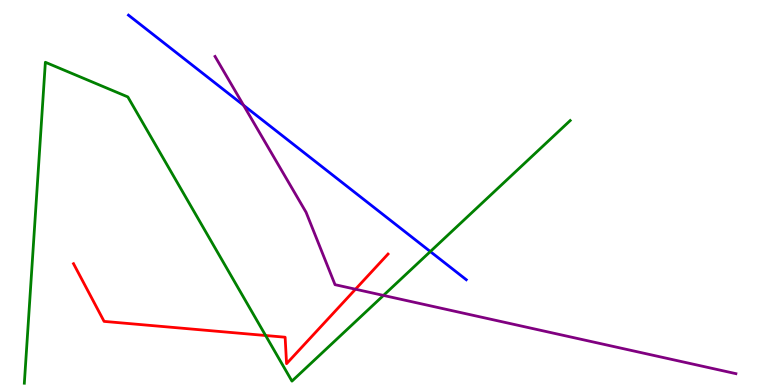[{'lines': ['blue', 'red'], 'intersections': []}, {'lines': ['green', 'red'], 'intersections': [{'x': 3.43, 'y': 1.29}]}, {'lines': ['purple', 'red'], 'intersections': [{'x': 4.59, 'y': 2.49}]}, {'lines': ['blue', 'green'], 'intersections': [{'x': 5.55, 'y': 3.47}]}, {'lines': ['blue', 'purple'], 'intersections': [{'x': 3.14, 'y': 7.26}]}, {'lines': ['green', 'purple'], 'intersections': [{'x': 4.95, 'y': 2.33}]}]